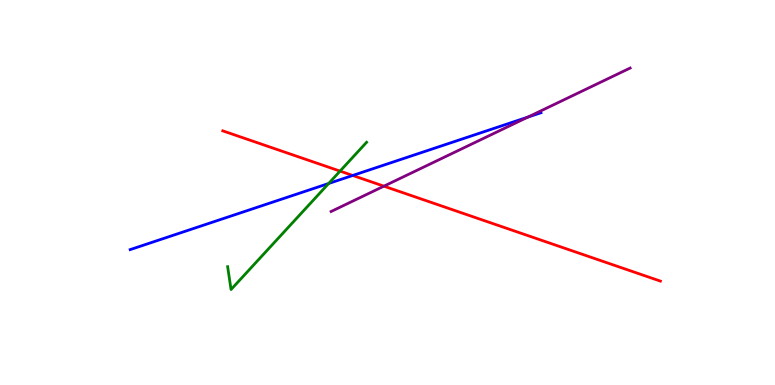[{'lines': ['blue', 'red'], 'intersections': [{'x': 4.55, 'y': 5.44}]}, {'lines': ['green', 'red'], 'intersections': [{'x': 4.39, 'y': 5.56}]}, {'lines': ['purple', 'red'], 'intersections': [{'x': 4.95, 'y': 5.16}]}, {'lines': ['blue', 'green'], 'intersections': [{'x': 4.24, 'y': 5.23}]}, {'lines': ['blue', 'purple'], 'intersections': [{'x': 6.81, 'y': 6.96}]}, {'lines': ['green', 'purple'], 'intersections': []}]